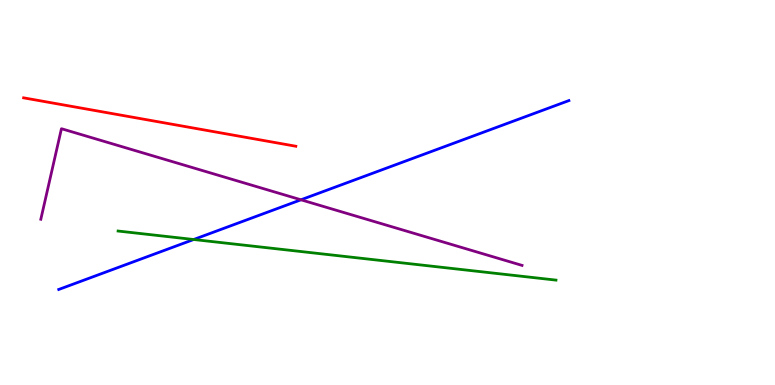[{'lines': ['blue', 'red'], 'intersections': []}, {'lines': ['green', 'red'], 'intersections': []}, {'lines': ['purple', 'red'], 'intersections': []}, {'lines': ['blue', 'green'], 'intersections': [{'x': 2.5, 'y': 3.78}]}, {'lines': ['blue', 'purple'], 'intersections': [{'x': 3.88, 'y': 4.81}]}, {'lines': ['green', 'purple'], 'intersections': []}]